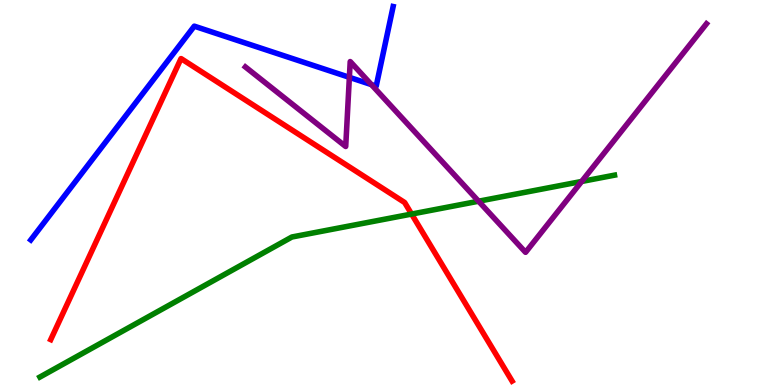[{'lines': ['blue', 'red'], 'intersections': []}, {'lines': ['green', 'red'], 'intersections': [{'x': 5.31, 'y': 4.44}]}, {'lines': ['purple', 'red'], 'intersections': []}, {'lines': ['blue', 'green'], 'intersections': []}, {'lines': ['blue', 'purple'], 'intersections': [{'x': 4.51, 'y': 7.99}, {'x': 4.79, 'y': 7.8}]}, {'lines': ['green', 'purple'], 'intersections': [{'x': 6.18, 'y': 4.77}, {'x': 7.51, 'y': 5.29}]}]